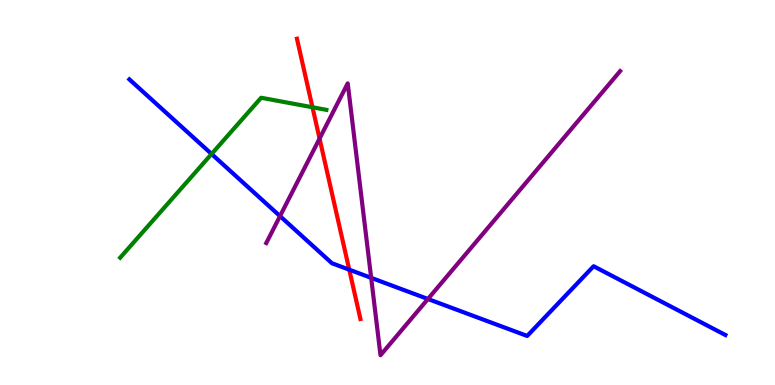[{'lines': ['blue', 'red'], 'intersections': [{'x': 4.51, 'y': 3.0}]}, {'lines': ['green', 'red'], 'intersections': [{'x': 4.03, 'y': 7.21}]}, {'lines': ['purple', 'red'], 'intersections': [{'x': 4.12, 'y': 6.4}]}, {'lines': ['blue', 'green'], 'intersections': [{'x': 2.73, 'y': 6.0}]}, {'lines': ['blue', 'purple'], 'intersections': [{'x': 3.61, 'y': 4.39}, {'x': 4.79, 'y': 2.78}, {'x': 5.52, 'y': 2.23}]}, {'lines': ['green', 'purple'], 'intersections': []}]